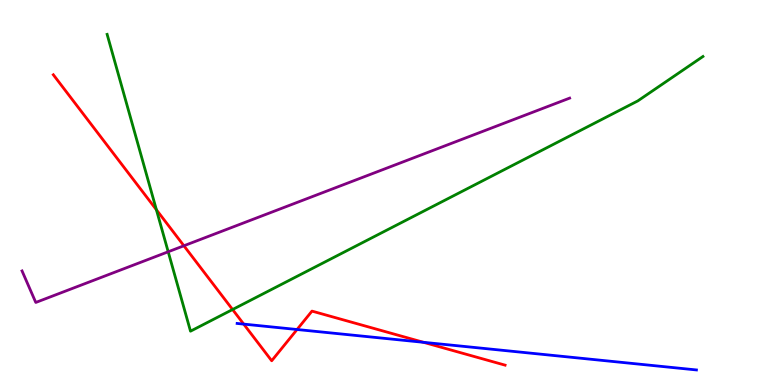[{'lines': ['blue', 'red'], 'intersections': [{'x': 3.14, 'y': 1.58}, {'x': 3.83, 'y': 1.44}, {'x': 5.46, 'y': 1.11}]}, {'lines': ['green', 'red'], 'intersections': [{'x': 2.02, 'y': 4.55}, {'x': 3.0, 'y': 1.96}]}, {'lines': ['purple', 'red'], 'intersections': [{'x': 2.37, 'y': 3.62}]}, {'lines': ['blue', 'green'], 'intersections': []}, {'lines': ['blue', 'purple'], 'intersections': []}, {'lines': ['green', 'purple'], 'intersections': [{'x': 2.17, 'y': 3.46}]}]